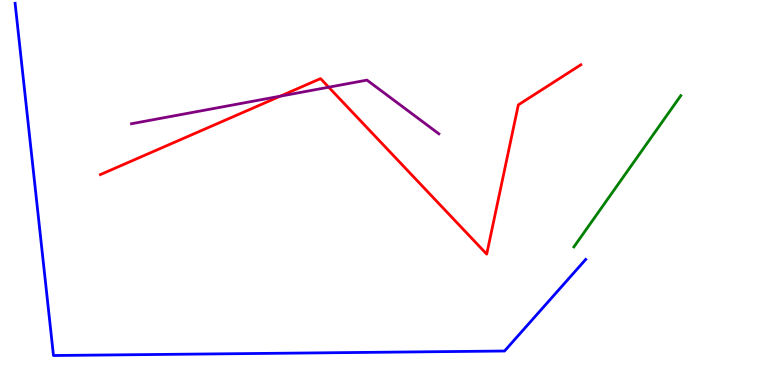[{'lines': ['blue', 'red'], 'intersections': []}, {'lines': ['green', 'red'], 'intersections': []}, {'lines': ['purple', 'red'], 'intersections': [{'x': 3.62, 'y': 7.5}, {'x': 4.24, 'y': 7.73}]}, {'lines': ['blue', 'green'], 'intersections': []}, {'lines': ['blue', 'purple'], 'intersections': []}, {'lines': ['green', 'purple'], 'intersections': []}]